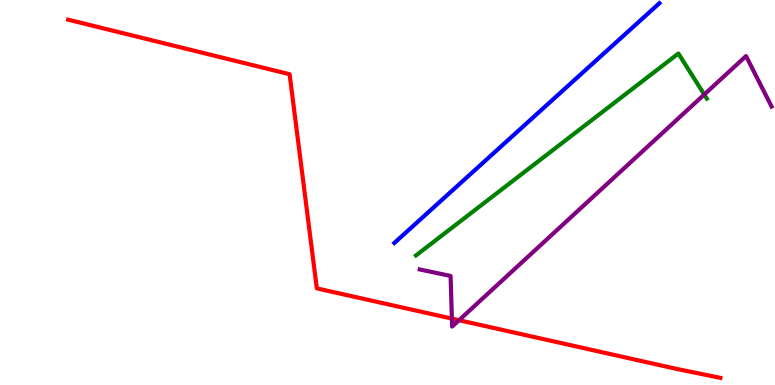[{'lines': ['blue', 'red'], 'intersections': []}, {'lines': ['green', 'red'], 'intersections': []}, {'lines': ['purple', 'red'], 'intersections': [{'x': 5.83, 'y': 1.72}, {'x': 5.92, 'y': 1.68}]}, {'lines': ['blue', 'green'], 'intersections': []}, {'lines': ['blue', 'purple'], 'intersections': []}, {'lines': ['green', 'purple'], 'intersections': [{'x': 9.09, 'y': 7.54}]}]